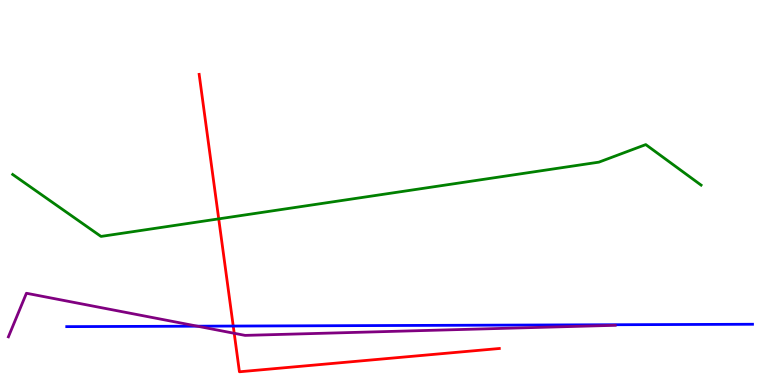[{'lines': ['blue', 'red'], 'intersections': [{'x': 3.01, 'y': 1.53}]}, {'lines': ['green', 'red'], 'intersections': [{'x': 2.82, 'y': 4.32}]}, {'lines': ['purple', 'red'], 'intersections': [{'x': 3.02, 'y': 1.34}]}, {'lines': ['blue', 'green'], 'intersections': []}, {'lines': ['blue', 'purple'], 'intersections': [{'x': 2.55, 'y': 1.53}]}, {'lines': ['green', 'purple'], 'intersections': []}]